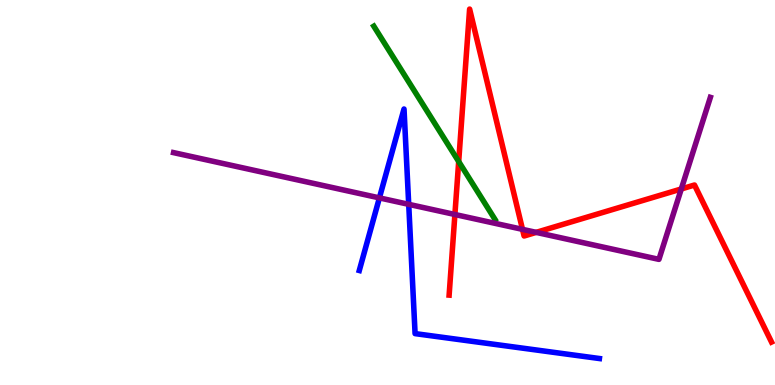[{'lines': ['blue', 'red'], 'intersections': []}, {'lines': ['green', 'red'], 'intersections': [{'x': 5.92, 'y': 5.8}]}, {'lines': ['purple', 'red'], 'intersections': [{'x': 5.87, 'y': 4.43}, {'x': 6.74, 'y': 4.04}, {'x': 6.92, 'y': 3.96}, {'x': 8.79, 'y': 5.09}]}, {'lines': ['blue', 'green'], 'intersections': []}, {'lines': ['blue', 'purple'], 'intersections': [{'x': 4.9, 'y': 4.86}, {'x': 5.27, 'y': 4.69}]}, {'lines': ['green', 'purple'], 'intersections': []}]